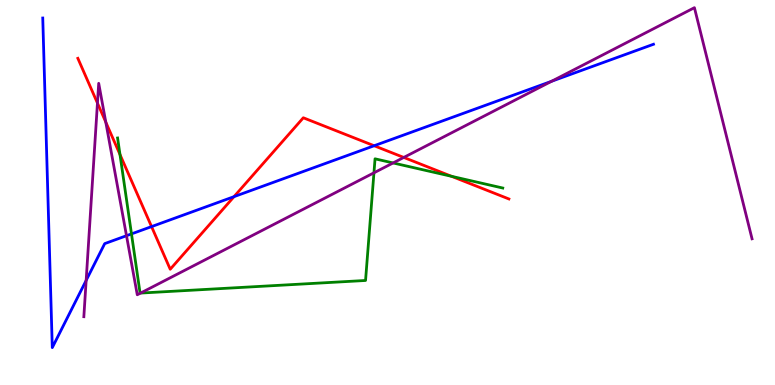[{'lines': ['blue', 'red'], 'intersections': [{'x': 1.96, 'y': 4.11}, {'x': 3.02, 'y': 4.89}, {'x': 4.83, 'y': 6.21}]}, {'lines': ['green', 'red'], 'intersections': [{'x': 1.55, 'y': 5.99}, {'x': 5.83, 'y': 5.42}]}, {'lines': ['purple', 'red'], 'intersections': [{'x': 1.26, 'y': 7.32}, {'x': 1.36, 'y': 6.83}, {'x': 5.21, 'y': 5.91}]}, {'lines': ['blue', 'green'], 'intersections': [{'x': 1.7, 'y': 3.92}]}, {'lines': ['blue', 'purple'], 'intersections': [{'x': 1.11, 'y': 2.72}, {'x': 1.63, 'y': 3.88}, {'x': 7.12, 'y': 7.89}]}, {'lines': ['green', 'purple'], 'intersections': [{'x': 1.81, 'y': 2.39}, {'x': 4.83, 'y': 5.51}, {'x': 5.07, 'y': 5.77}]}]